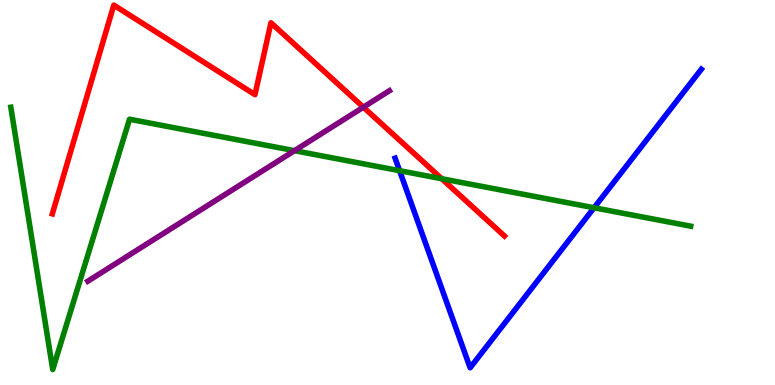[{'lines': ['blue', 'red'], 'intersections': []}, {'lines': ['green', 'red'], 'intersections': [{'x': 5.7, 'y': 5.36}]}, {'lines': ['purple', 'red'], 'intersections': [{'x': 4.69, 'y': 7.22}]}, {'lines': ['blue', 'green'], 'intersections': [{'x': 5.16, 'y': 5.57}, {'x': 7.67, 'y': 4.6}]}, {'lines': ['blue', 'purple'], 'intersections': []}, {'lines': ['green', 'purple'], 'intersections': [{'x': 3.8, 'y': 6.09}]}]